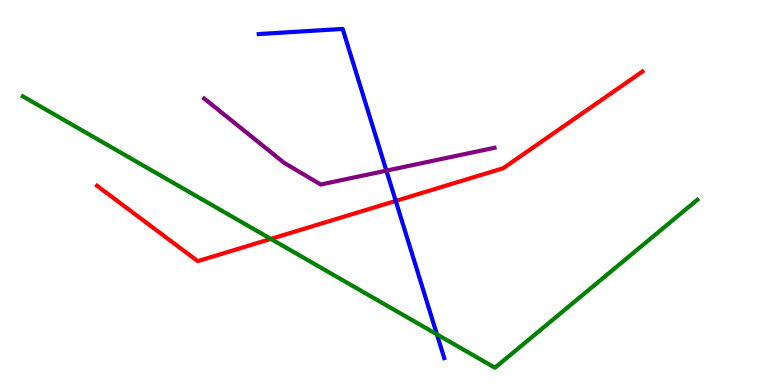[{'lines': ['blue', 'red'], 'intersections': [{'x': 5.11, 'y': 4.78}]}, {'lines': ['green', 'red'], 'intersections': [{'x': 3.5, 'y': 3.79}]}, {'lines': ['purple', 'red'], 'intersections': []}, {'lines': ['blue', 'green'], 'intersections': [{'x': 5.64, 'y': 1.32}]}, {'lines': ['blue', 'purple'], 'intersections': [{'x': 4.99, 'y': 5.57}]}, {'lines': ['green', 'purple'], 'intersections': []}]